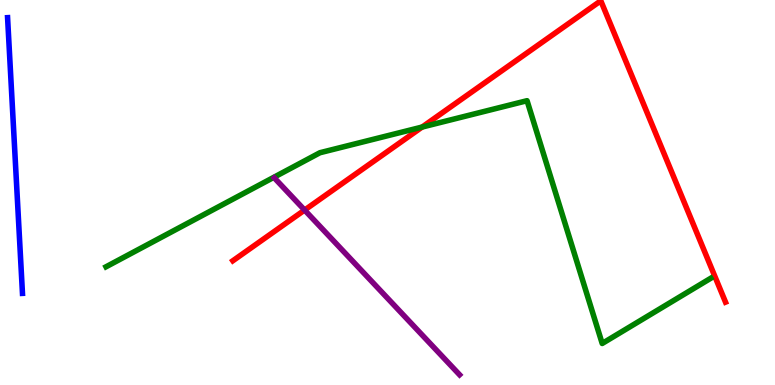[{'lines': ['blue', 'red'], 'intersections': []}, {'lines': ['green', 'red'], 'intersections': [{'x': 5.45, 'y': 6.7}]}, {'lines': ['purple', 'red'], 'intersections': [{'x': 3.93, 'y': 4.54}]}, {'lines': ['blue', 'green'], 'intersections': []}, {'lines': ['blue', 'purple'], 'intersections': []}, {'lines': ['green', 'purple'], 'intersections': []}]